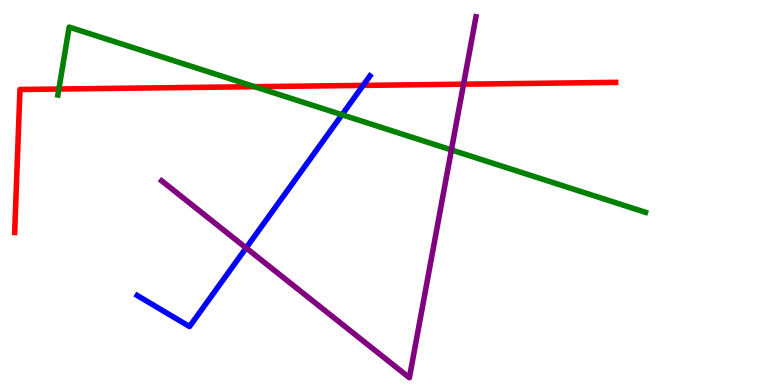[{'lines': ['blue', 'red'], 'intersections': [{'x': 4.69, 'y': 7.78}]}, {'lines': ['green', 'red'], 'intersections': [{'x': 0.76, 'y': 7.69}, {'x': 3.29, 'y': 7.75}]}, {'lines': ['purple', 'red'], 'intersections': [{'x': 5.98, 'y': 7.81}]}, {'lines': ['blue', 'green'], 'intersections': [{'x': 4.41, 'y': 7.02}]}, {'lines': ['blue', 'purple'], 'intersections': [{'x': 3.18, 'y': 3.56}]}, {'lines': ['green', 'purple'], 'intersections': [{'x': 5.82, 'y': 6.11}]}]